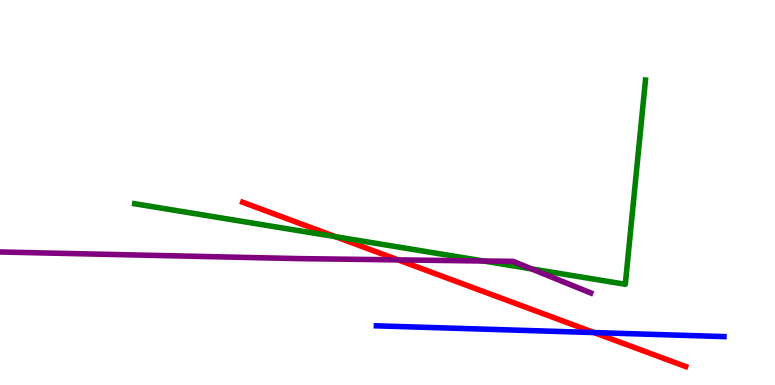[{'lines': ['blue', 'red'], 'intersections': [{'x': 7.67, 'y': 1.36}]}, {'lines': ['green', 'red'], 'intersections': [{'x': 4.33, 'y': 3.85}]}, {'lines': ['purple', 'red'], 'intersections': [{'x': 5.14, 'y': 3.25}]}, {'lines': ['blue', 'green'], 'intersections': []}, {'lines': ['blue', 'purple'], 'intersections': []}, {'lines': ['green', 'purple'], 'intersections': [{'x': 6.24, 'y': 3.22}, {'x': 6.86, 'y': 3.02}]}]